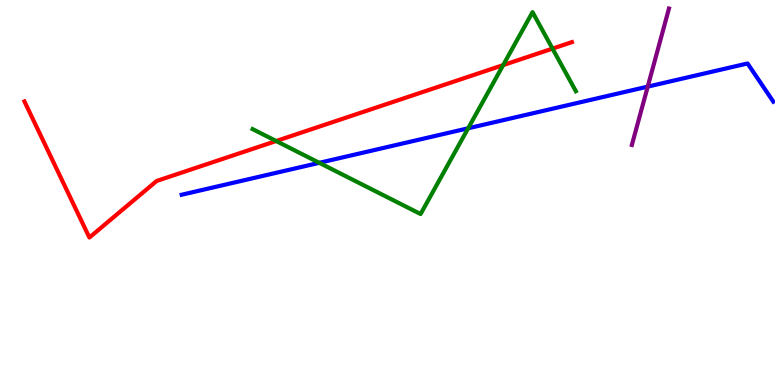[{'lines': ['blue', 'red'], 'intersections': []}, {'lines': ['green', 'red'], 'intersections': [{'x': 3.56, 'y': 6.34}, {'x': 6.49, 'y': 8.31}, {'x': 7.13, 'y': 8.74}]}, {'lines': ['purple', 'red'], 'intersections': []}, {'lines': ['blue', 'green'], 'intersections': [{'x': 4.12, 'y': 5.77}, {'x': 6.04, 'y': 6.67}]}, {'lines': ['blue', 'purple'], 'intersections': [{'x': 8.36, 'y': 7.75}]}, {'lines': ['green', 'purple'], 'intersections': []}]